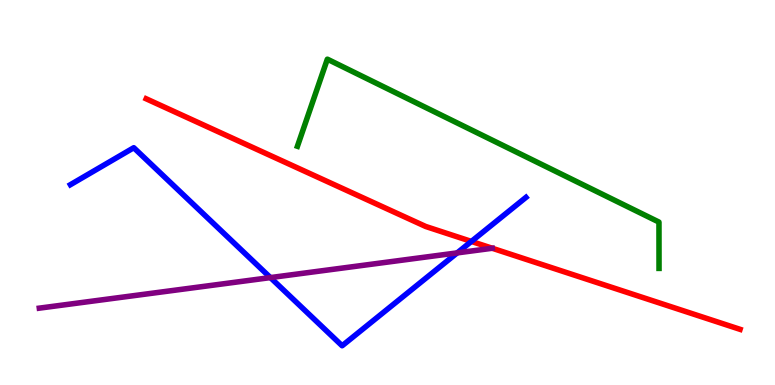[{'lines': ['blue', 'red'], 'intersections': [{'x': 6.08, 'y': 3.73}]}, {'lines': ['green', 'red'], 'intersections': []}, {'lines': ['purple', 'red'], 'intersections': []}, {'lines': ['blue', 'green'], 'intersections': []}, {'lines': ['blue', 'purple'], 'intersections': [{'x': 3.49, 'y': 2.79}, {'x': 5.9, 'y': 3.43}]}, {'lines': ['green', 'purple'], 'intersections': []}]